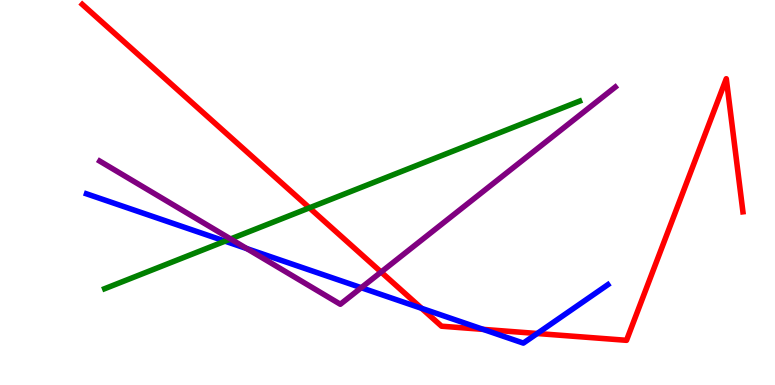[{'lines': ['blue', 'red'], 'intersections': [{'x': 5.44, 'y': 1.99}, {'x': 6.23, 'y': 1.44}, {'x': 6.93, 'y': 1.34}]}, {'lines': ['green', 'red'], 'intersections': [{'x': 3.99, 'y': 4.6}]}, {'lines': ['purple', 'red'], 'intersections': [{'x': 4.92, 'y': 2.93}]}, {'lines': ['blue', 'green'], 'intersections': [{'x': 2.9, 'y': 3.74}]}, {'lines': ['blue', 'purple'], 'intersections': [{'x': 3.18, 'y': 3.54}, {'x': 4.66, 'y': 2.53}]}, {'lines': ['green', 'purple'], 'intersections': [{'x': 2.98, 'y': 3.79}]}]